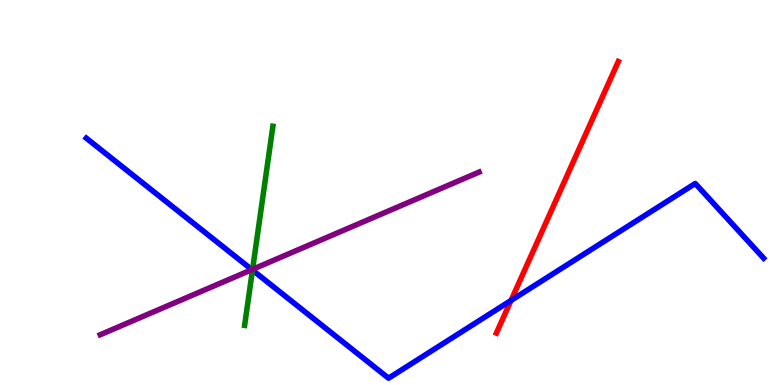[{'lines': ['blue', 'red'], 'intersections': [{'x': 6.59, 'y': 2.2}]}, {'lines': ['green', 'red'], 'intersections': []}, {'lines': ['purple', 'red'], 'intersections': []}, {'lines': ['blue', 'green'], 'intersections': [{'x': 3.26, 'y': 2.98}]}, {'lines': ['blue', 'purple'], 'intersections': [{'x': 3.25, 'y': 3.0}]}, {'lines': ['green', 'purple'], 'intersections': [{'x': 3.26, 'y': 3.0}]}]